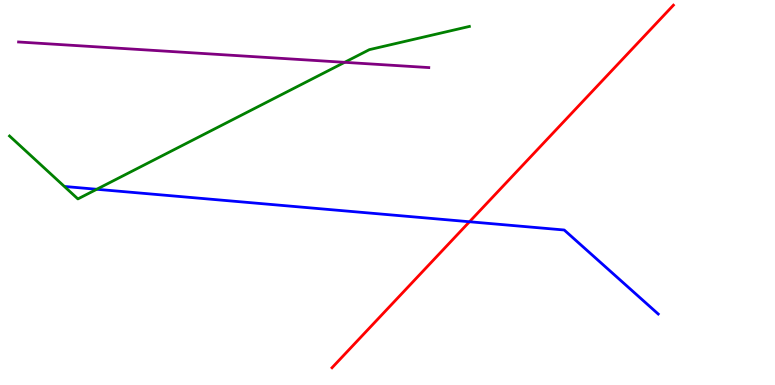[{'lines': ['blue', 'red'], 'intersections': [{'x': 6.06, 'y': 4.24}]}, {'lines': ['green', 'red'], 'intersections': []}, {'lines': ['purple', 'red'], 'intersections': []}, {'lines': ['blue', 'green'], 'intersections': [{'x': 1.25, 'y': 5.08}]}, {'lines': ['blue', 'purple'], 'intersections': []}, {'lines': ['green', 'purple'], 'intersections': [{'x': 4.45, 'y': 8.38}]}]